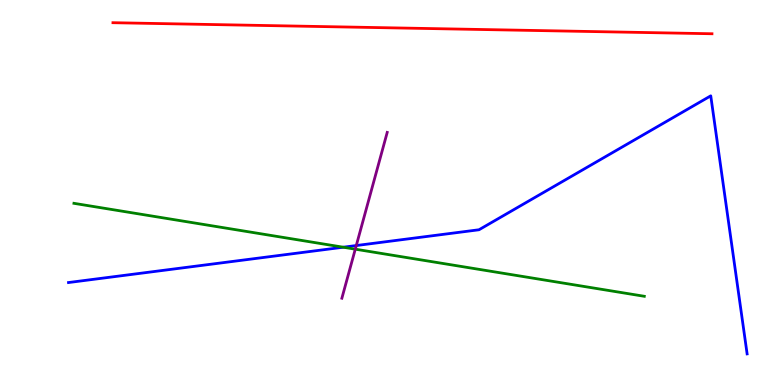[{'lines': ['blue', 'red'], 'intersections': []}, {'lines': ['green', 'red'], 'intersections': []}, {'lines': ['purple', 'red'], 'intersections': []}, {'lines': ['blue', 'green'], 'intersections': [{'x': 4.43, 'y': 3.58}]}, {'lines': ['blue', 'purple'], 'intersections': [{'x': 4.6, 'y': 3.62}]}, {'lines': ['green', 'purple'], 'intersections': [{'x': 4.58, 'y': 3.53}]}]